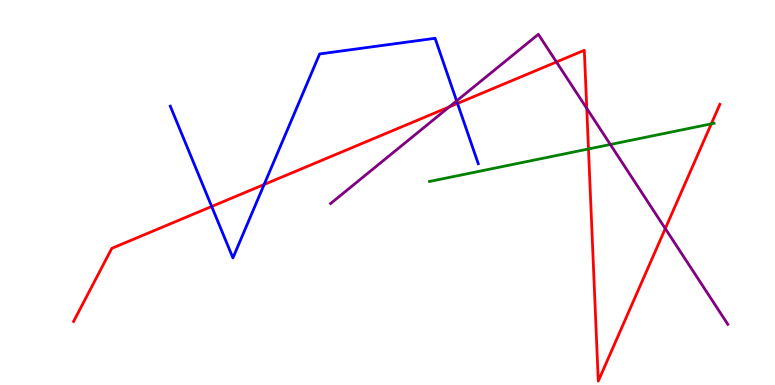[{'lines': ['blue', 'red'], 'intersections': [{'x': 2.73, 'y': 4.64}, {'x': 3.41, 'y': 5.21}, {'x': 5.9, 'y': 7.31}]}, {'lines': ['green', 'red'], 'intersections': [{'x': 7.59, 'y': 6.13}, {'x': 9.18, 'y': 6.78}]}, {'lines': ['purple', 'red'], 'intersections': [{'x': 5.8, 'y': 7.22}, {'x': 7.18, 'y': 8.39}, {'x': 7.57, 'y': 7.18}, {'x': 8.58, 'y': 4.06}]}, {'lines': ['blue', 'green'], 'intersections': []}, {'lines': ['blue', 'purple'], 'intersections': [{'x': 5.89, 'y': 7.38}]}, {'lines': ['green', 'purple'], 'intersections': [{'x': 7.88, 'y': 6.25}]}]